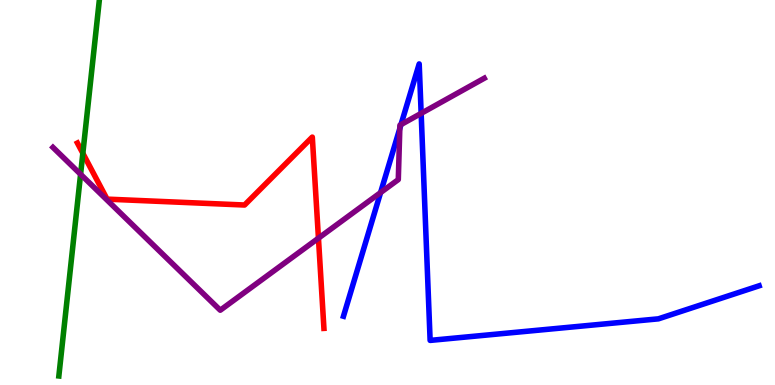[{'lines': ['blue', 'red'], 'intersections': []}, {'lines': ['green', 'red'], 'intersections': [{'x': 1.07, 'y': 6.02}]}, {'lines': ['purple', 'red'], 'intersections': [{'x': 4.11, 'y': 3.81}]}, {'lines': ['blue', 'green'], 'intersections': []}, {'lines': ['blue', 'purple'], 'intersections': [{'x': 4.91, 'y': 5.0}, {'x': 5.16, 'y': 6.66}, {'x': 5.17, 'y': 6.76}, {'x': 5.43, 'y': 7.06}]}, {'lines': ['green', 'purple'], 'intersections': [{'x': 1.04, 'y': 5.47}]}]